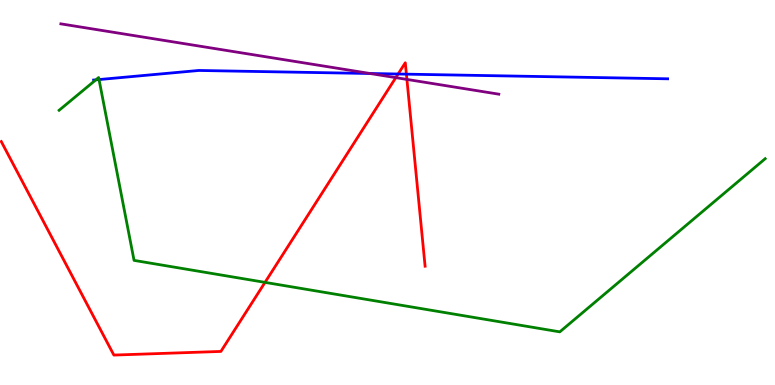[{'lines': ['blue', 'red'], 'intersections': [{'x': 5.14, 'y': 8.08}, {'x': 5.24, 'y': 8.07}]}, {'lines': ['green', 'red'], 'intersections': [{'x': 3.42, 'y': 2.67}]}, {'lines': ['purple', 'red'], 'intersections': [{'x': 5.11, 'y': 7.98}, {'x': 5.25, 'y': 7.94}]}, {'lines': ['blue', 'green'], 'intersections': [{'x': 1.24, 'y': 7.93}, {'x': 1.28, 'y': 7.93}]}, {'lines': ['blue', 'purple'], 'intersections': [{'x': 4.78, 'y': 8.09}]}, {'lines': ['green', 'purple'], 'intersections': []}]